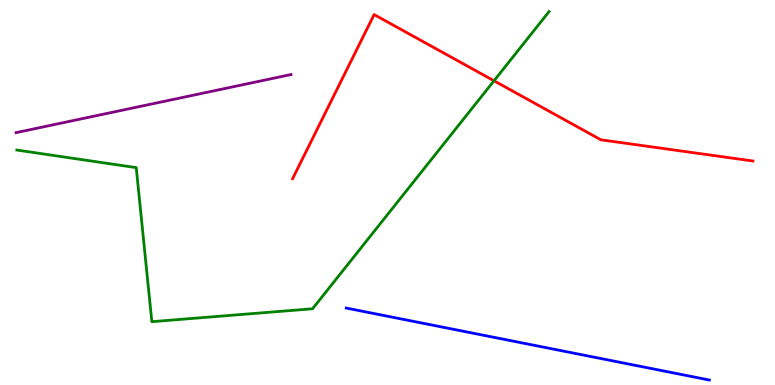[{'lines': ['blue', 'red'], 'intersections': []}, {'lines': ['green', 'red'], 'intersections': [{'x': 6.37, 'y': 7.9}]}, {'lines': ['purple', 'red'], 'intersections': []}, {'lines': ['blue', 'green'], 'intersections': []}, {'lines': ['blue', 'purple'], 'intersections': []}, {'lines': ['green', 'purple'], 'intersections': []}]